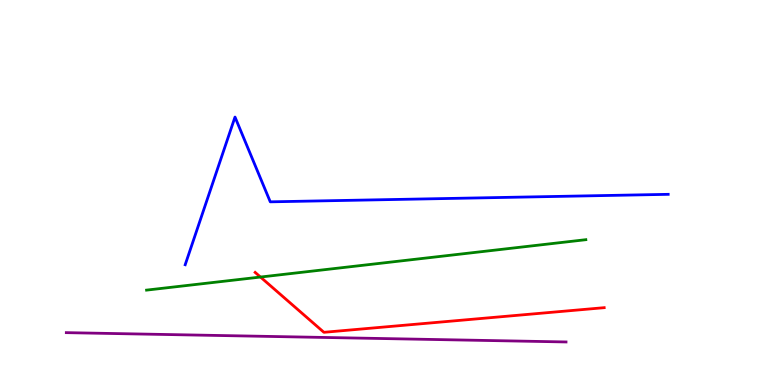[{'lines': ['blue', 'red'], 'intersections': []}, {'lines': ['green', 'red'], 'intersections': [{'x': 3.36, 'y': 2.8}]}, {'lines': ['purple', 'red'], 'intersections': []}, {'lines': ['blue', 'green'], 'intersections': []}, {'lines': ['blue', 'purple'], 'intersections': []}, {'lines': ['green', 'purple'], 'intersections': []}]